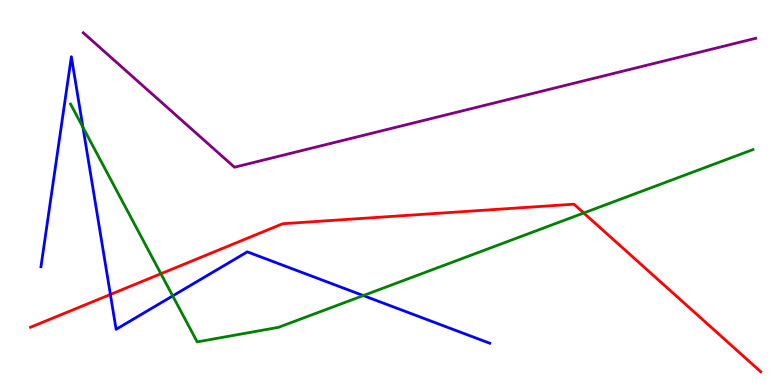[{'lines': ['blue', 'red'], 'intersections': [{'x': 1.42, 'y': 2.35}]}, {'lines': ['green', 'red'], 'intersections': [{'x': 2.08, 'y': 2.89}, {'x': 7.53, 'y': 4.47}]}, {'lines': ['purple', 'red'], 'intersections': []}, {'lines': ['blue', 'green'], 'intersections': [{'x': 1.07, 'y': 6.69}, {'x': 2.23, 'y': 2.31}, {'x': 4.69, 'y': 2.32}]}, {'lines': ['blue', 'purple'], 'intersections': []}, {'lines': ['green', 'purple'], 'intersections': []}]